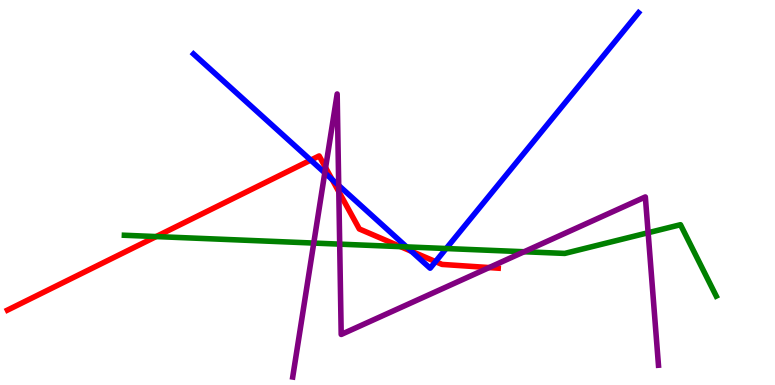[{'lines': ['blue', 'red'], 'intersections': [{'x': 4.01, 'y': 5.84}, {'x': 4.28, 'y': 5.34}, {'x': 5.31, 'y': 3.47}, {'x': 5.62, 'y': 3.2}]}, {'lines': ['green', 'red'], 'intersections': [{'x': 2.01, 'y': 3.86}, {'x': 5.17, 'y': 3.59}]}, {'lines': ['purple', 'red'], 'intersections': [{'x': 4.2, 'y': 5.65}, {'x': 4.37, 'y': 5.02}, {'x': 6.31, 'y': 3.05}]}, {'lines': ['blue', 'green'], 'intersections': [{'x': 5.25, 'y': 3.59}, {'x': 5.76, 'y': 3.54}]}, {'lines': ['blue', 'purple'], 'intersections': [{'x': 4.19, 'y': 5.51}, {'x': 4.37, 'y': 5.18}]}, {'lines': ['green', 'purple'], 'intersections': [{'x': 4.05, 'y': 3.69}, {'x': 4.38, 'y': 3.66}, {'x': 6.76, 'y': 3.46}, {'x': 8.36, 'y': 3.95}]}]